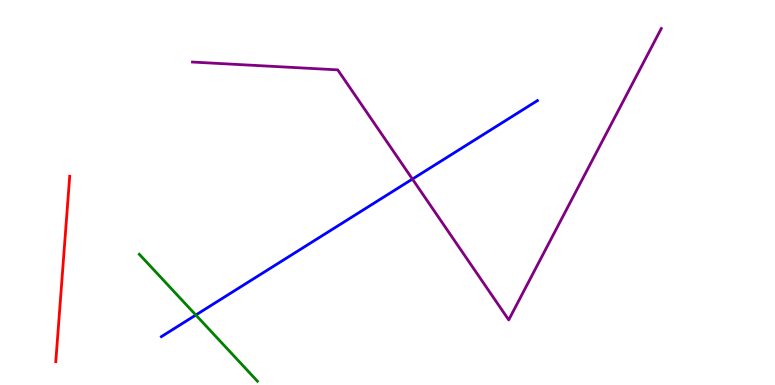[{'lines': ['blue', 'red'], 'intersections': []}, {'lines': ['green', 'red'], 'intersections': []}, {'lines': ['purple', 'red'], 'intersections': []}, {'lines': ['blue', 'green'], 'intersections': [{'x': 2.53, 'y': 1.82}]}, {'lines': ['blue', 'purple'], 'intersections': [{'x': 5.32, 'y': 5.35}]}, {'lines': ['green', 'purple'], 'intersections': []}]